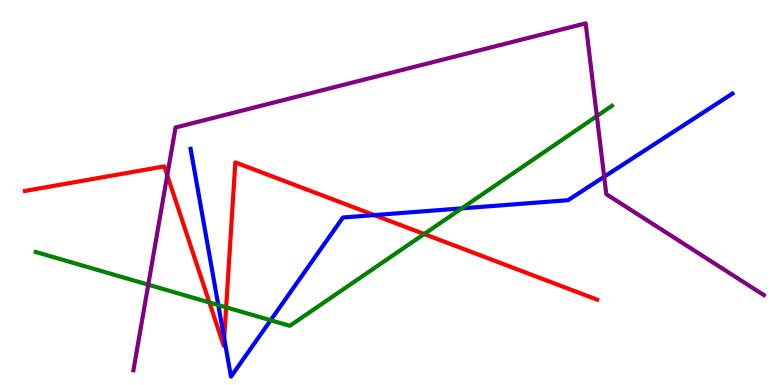[{'lines': ['blue', 'red'], 'intersections': [{'x': 2.89, 'y': 1.21}, {'x': 4.83, 'y': 4.41}]}, {'lines': ['green', 'red'], 'intersections': [{'x': 2.7, 'y': 2.14}, {'x': 2.92, 'y': 2.02}, {'x': 5.47, 'y': 3.92}]}, {'lines': ['purple', 'red'], 'intersections': [{'x': 2.16, 'y': 5.45}]}, {'lines': ['blue', 'green'], 'intersections': [{'x': 2.82, 'y': 2.08}, {'x': 3.49, 'y': 1.68}, {'x': 5.96, 'y': 4.59}]}, {'lines': ['blue', 'purple'], 'intersections': [{'x': 7.8, 'y': 5.41}]}, {'lines': ['green', 'purple'], 'intersections': [{'x': 1.91, 'y': 2.61}, {'x': 7.7, 'y': 6.98}]}]